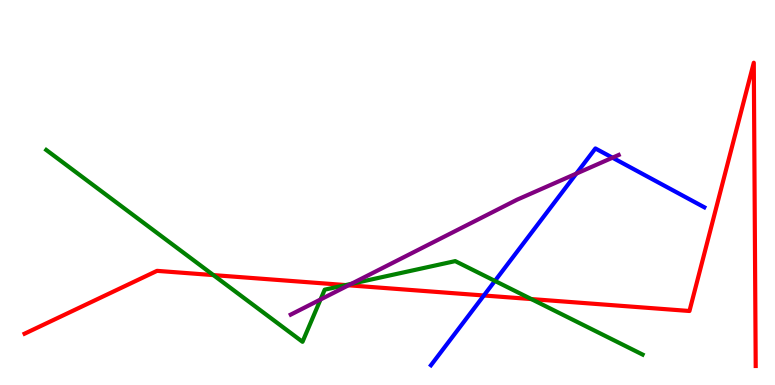[{'lines': ['blue', 'red'], 'intersections': [{'x': 6.24, 'y': 2.32}]}, {'lines': ['green', 'red'], 'intersections': [{'x': 2.75, 'y': 2.85}, {'x': 4.46, 'y': 2.6}, {'x': 6.86, 'y': 2.23}]}, {'lines': ['purple', 'red'], 'intersections': [{'x': 4.5, 'y': 2.59}]}, {'lines': ['blue', 'green'], 'intersections': [{'x': 6.39, 'y': 2.7}]}, {'lines': ['blue', 'purple'], 'intersections': [{'x': 7.44, 'y': 5.49}, {'x': 7.9, 'y': 5.9}]}, {'lines': ['green', 'purple'], 'intersections': [{'x': 4.14, 'y': 2.22}, {'x': 4.53, 'y': 2.63}]}]